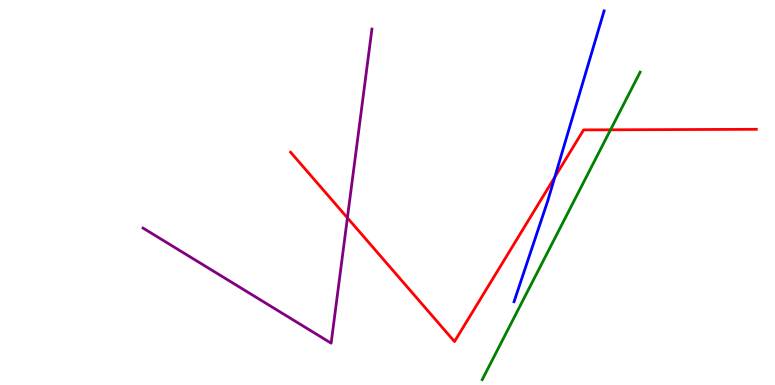[{'lines': ['blue', 'red'], 'intersections': [{'x': 7.16, 'y': 5.4}]}, {'lines': ['green', 'red'], 'intersections': [{'x': 7.88, 'y': 6.63}]}, {'lines': ['purple', 'red'], 'intersections': [{'x': 4.48, 'y': 4.34}]}, {'lines': ['blue', 'green'], 'intersections': []}, {'lines': ['blue', 'purple'], 'intersections': []}, {'lines': ['green', 'purple'], 'intersections': []}]